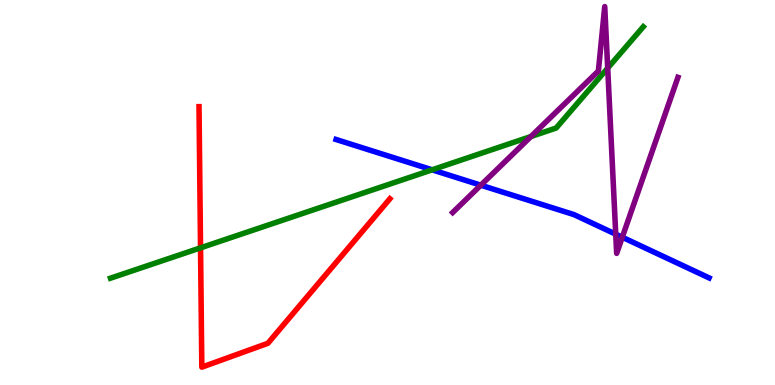[{'lines': ['blue', 'red'], 'intersections': []}, {'lines': ['green', 'red'], 'intersections': [{'x': 2.59, 'y': 3.56}]}, {'lines': ['purple', 'red'], 'intersections': []}, {'lines': ['blue', 'green'], 'intersections': [{'x': 5.58, 'y': 5.59}]}, {'lines': ['blue', 'purple'], 'intersections': [{'x': 6.2, 'y': 5.19}, {'x': 7.94, 'y': 3.92}, {'x': 8.03, 'y': 3.84}]}, {'lines': ['green', 'purple'], 'intersections': [{'x': 6.85, 'y': 6.45}, {'x': 7.84, 'y': 8.23}]}]